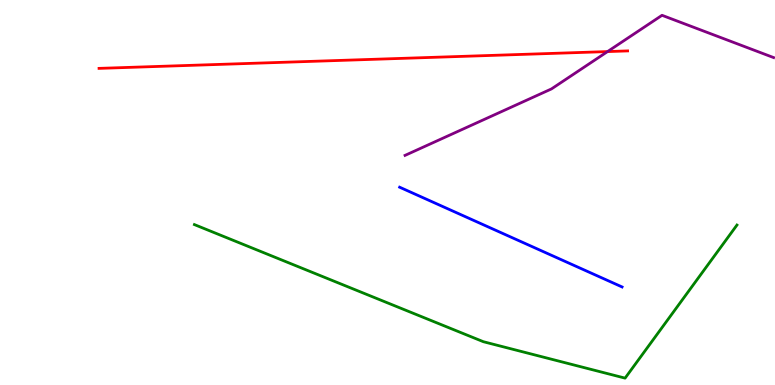[{'lines': ['blue', 'red'], 'intersections': []}, {'lines': ['green', 'red'], 'intersections': []}, {'lines': ['purple', 'red'], 'intersections': [{'x': 7.84, 'y': 8.66}]}, {'lines': ['blue', 'green'], 'intersections': []}, {'lines': ['blue', 'purple'], 'intersections': []}, {'lines': ['green', 'purple'], 'intersections': []}]